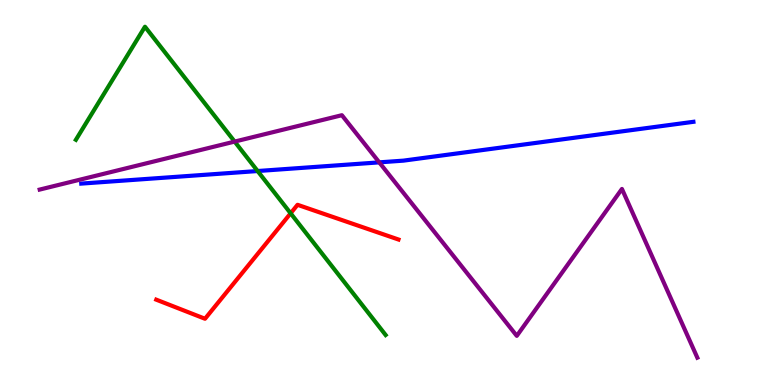[{'lines': ['blue', 'red'], 'intersections': []}, {'lines': ['green', 'red'], 'intersections': [{'x': 3.75, 'y': 4.46}]}, {'lines': ['purple', 'red'], 'intersections': []}, {'lines': ['blue', 'green'], 'intersections': [{'x': 3.32, 'y': 5.56}]}, {'lines': ['blue', 'purple'], 'intersections': [{'x': 4.89, 'y': 5.78}]}, {'lines': ['green', 'purple'], 'intersections': [{'x': 3.03, 'y': 6.32}]}]